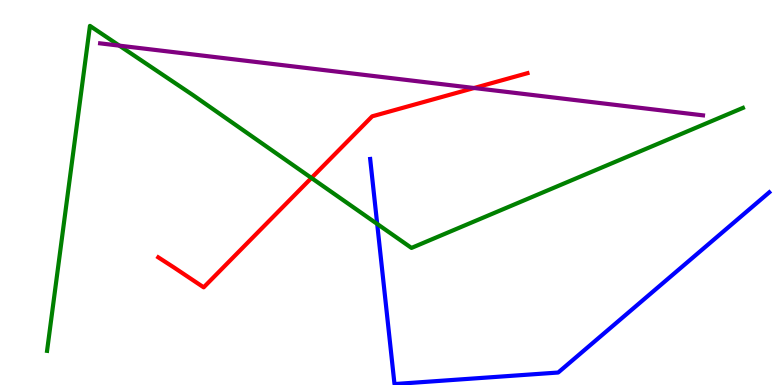[{'lines': ['blue', 'red'], 'intersections': []}, {'lines': ['green', 'red'], 'intersections': [{'x': 4.02, 'y': 5.38}]}, {'lines': ['purple', 'red'], 'intersections': [{'x': 6.12, 'y': 7.71}]}, {'lines': ['blue', 'green'], 'intersections': [{'x': 4.87, 'y': 4.18}]}, {'lines': ['blue', 'purple'], 'intersections': []}, {'lines': ['green', 'purple'], 'intersections': [{'x': 1.54, 'y': 8.81}]}]